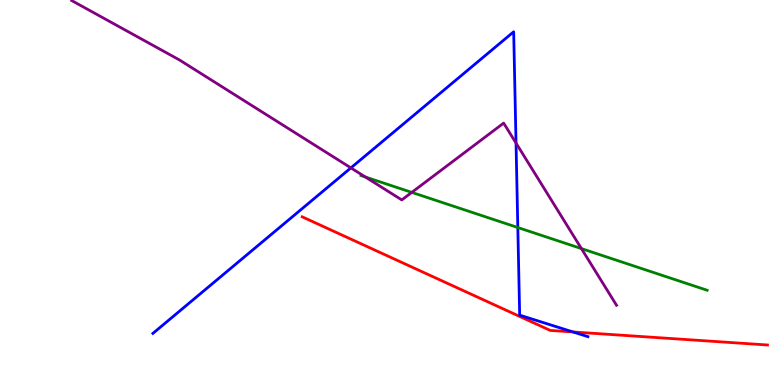[{'lines': ['blue', 'red'], 'intersections': [{'x': 7.39, 'y': 1.38}]}, {'lines': ['green', 'red'], 'intersections': []}, {'lines': ['purple', 'red'], 'intersections': []}, {'lines': ['blue', 'green'], 'intersections': [{'x': 6.68, 'y': 4.09}]}, {'lines': ['blue', 'purple'], 'intersections': [{'x': 4.53, 'y': 5.64}, {'x': 6.66, 'y': 6.28}]}, {'lines': ['green', 'purple'], 'intersections': [{'x': 4.71, 'y': 5.4}, {'x': 5.31, 'y': 5.0}, {'x': 7.5, 'y': 3.54}]}]